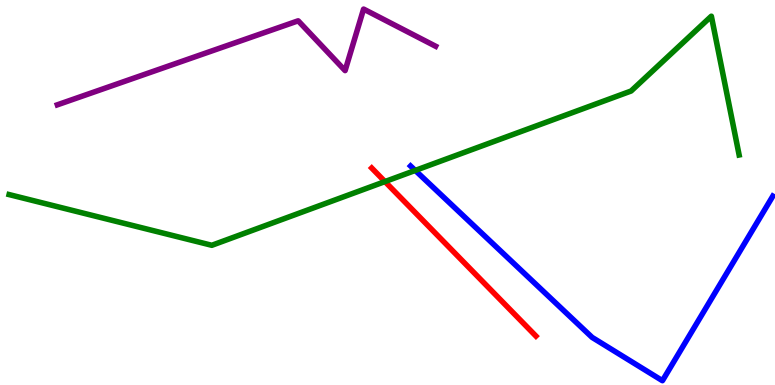[{'lines': ['blue', 'red'], 'intersections': []}, {'lines': ['green', 'red'], 'intersections': [{'x': 4.97, 'y': 5.28}]}, {'lines': ['purple', 'red'], 'intersections': []}, {'lines': ['blue', 'green'], 'intersections': [{'x': 5.36, 'y': 5.57}]}, {'lines': ['blue', 'purple'], 'intersections': []}, {'lines': ['green', 'purple'], 'intersections': []}]